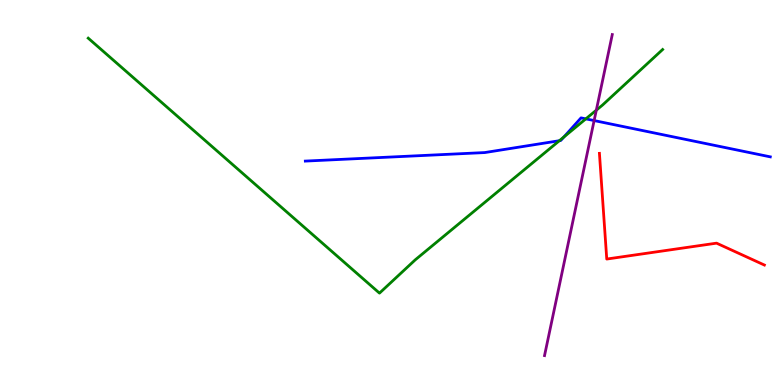[{'lines': ['blue', 'red'], 'intersections': []}, {'lines': ['green', 'red'], 'intersections': []}, {'lines': ['purple', 'red'], 'intersections': []}, {'lines': ['blue', 'green'], 'intersections': [{'x': 7.22, 'y': 6.35}, {'x': 7.28, 'y': 6.44}, {'x': 7.56, 'y': 6.91}]}, {'lines': ['blue', 'purple'], 'intersections': [{'x': 7.67, 'y': 6.87}]}, {'lines': ['green', 'purple'], 'intersections': [{'x': 7.69, 'y': 7.14}]}]